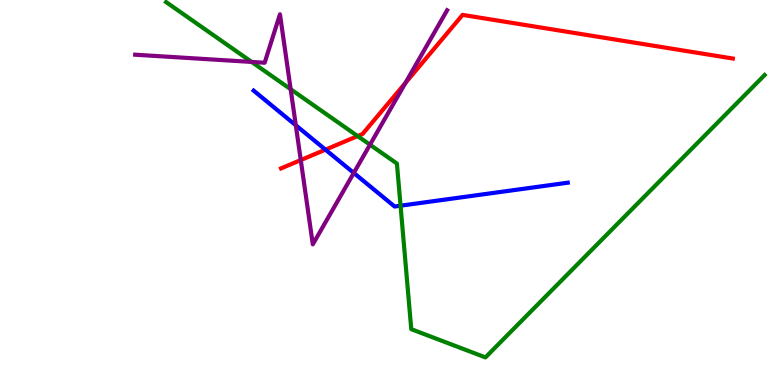[{'lines': ['blue', 'red'], 'intersections': [{'x': 4.2, 'y': 6.11}]}, {'lines': ['green', 'red'], 'intersections': [{'x': 4.61, 'y': 6.47}]}, {'lines': ['purple', 'red'], 'intersections': [{'x': 3.88, 'y': 5.84}, {'x': 5.23, 'y': 7.85}]}, {'lines': ['blue', 'green'], 'intersections': [{'x': 5.17, 'y': 4.66}]}, {'lines': ['blue', 'purple'], 'intersections': [{'x': 3.82, 'y': 6.75}, {'x': 4.56, 'y': 5.51}]}, {'lines': ['green', 'purple'], 'intersections': [{'x': 3.25, 'y': 8.39}, {'x': 3.75, 'y': 7.68}, {'x': 4.77, 'y': 6.24}]}]